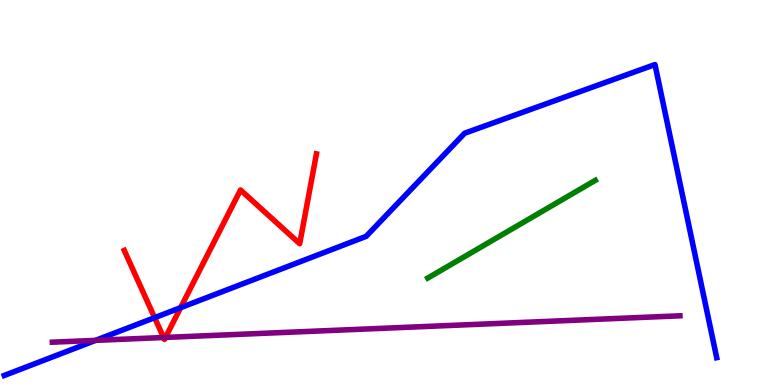[{'lines': ['blue', 'red'], 'intersections': [{'x': 2.0, 'y': 1.75}, {'x': 2.33, 'y': 2.01}]}, {'lines': ['green', 'red'], 'intersections': []}, {'lines': ['purple', 'red'], 'intersections': [{'x': 2.11, 'y': 1.23}, {'x': 2.14, 'y': 1.24}]}, {'lines': ['blue', 'green'], 'intersections': []}, {'lines': ['blue', 'purple'], 'intersections': [{'x': 1.23, 'y': 1.16}]}, {'lines': ['green', 'purple'], 'intersections': []}]